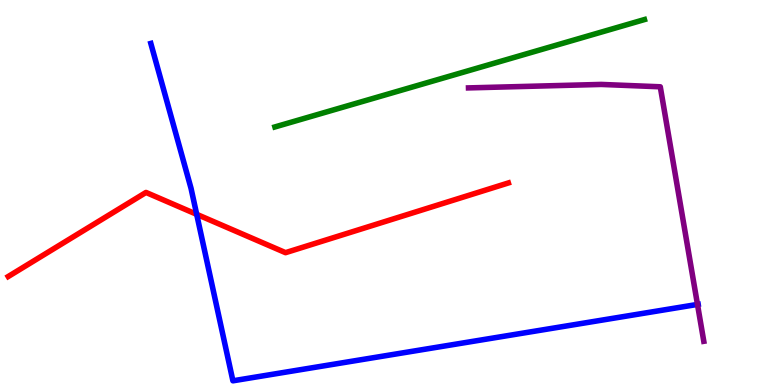[{'lines': ['blue', 'red'], 'intersections': [{'x': 2.54, 'y': 4.43}]}, {'lines': ['green', 'red'], 'intersections': []}, {'lines': ['purple', 'red'], 'intersections': []}, {'lines': ['blue', 'green'], 'intersections': []}, {'lines': ['blue', 'purple'], 'intersections': [{'x': 9.0, 'y': 2.09}]}, {'lines': ['green', 'purple'], 'intersections': []}]